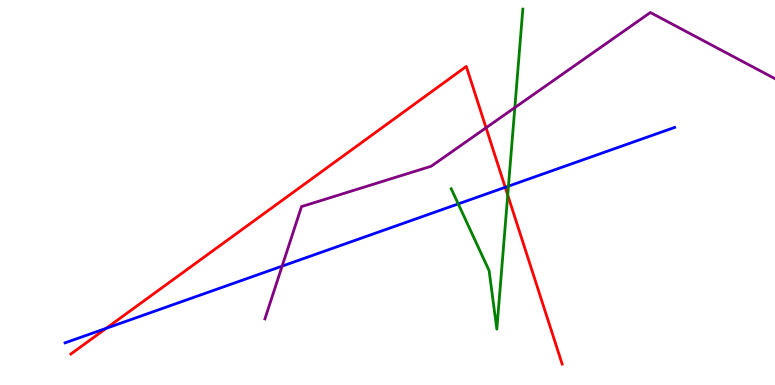[{'lines': ['blue', 'red'], 'intersections': [{'x': 1.37, 'y': 1.47}, {'x': 6.52, 'y': 5.14}]}, {'lines': ['green', 'red'], 'intersections': [{'x': 6.55, 'y': 4.93}]}, {'lines': ['purple', 'red'], 'intersections': [{'x': 6.27, 'y': 6.68}]}, {'lines': ['blue', 'green'], 'intersections': [{'x': 5.91, 'y': 4.7}, {'x': 6.56, 'y': 5.16}]}, {'lines': ['blue', 'purple'], 'intersections': [{'x': 3.64, 'y': 3.09}]}, {'lines': ['green', 'purple'], 'intersections': [{'x': 6.64, 'y': 7.21}]}]